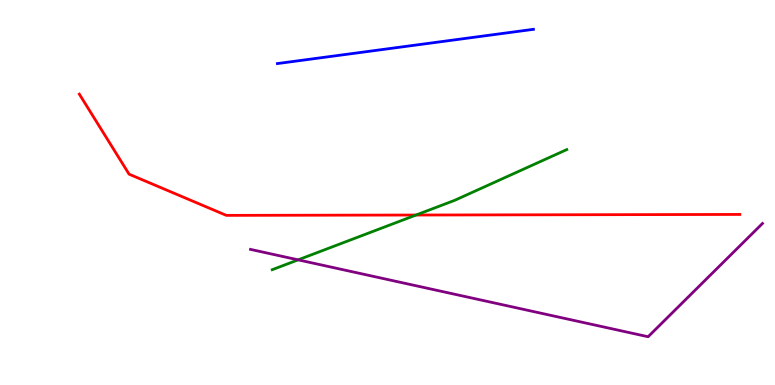[{'lines': ['blue', 'red'], 'intersections': []}, {'lines': ['green', 'red'], 'intersections': [{'x': 5.37, 'y': 4.41}]}, {'lines': ['purple', 'red'], 'intersections': []}, {'lines': ['blue', 'green'], 'intersections': []}, {'lines': ['blue', 'purple'], 'intersections': []}, {'lines': ['green', 'purple'], 'intersections': [{'x': 3.85, 'y': 3.25}]}]